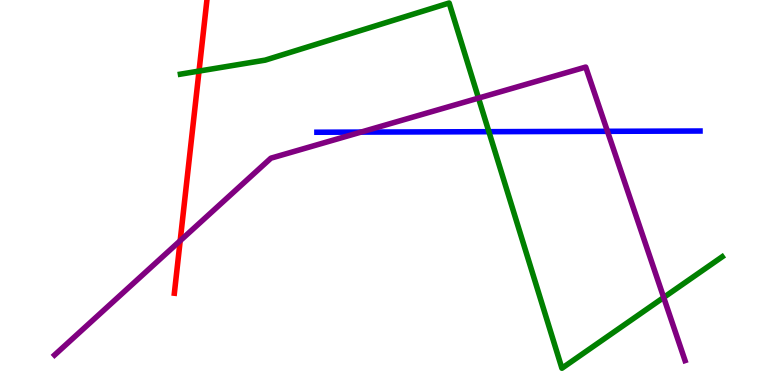[{'lines': ['blue', 'red'], 'intersections': []}, {'lines': ['green', 'red'], 'intersections': [{'x': 2.57, 'y': 8.15}]}, {'lines': ['purple', 'red'], 'intersections': [{'x': 2.33, 'y': 3.75}]}, {'lines': ['blue', 'green'], 'intersections': [{'x': 6.31, 'y': 6.58}]}, {'lines': ['blue', 'purple'], 'intersections': [{'x': 4.66, 'y': 6.57}, {'x': 7.84, 'y': 6.59}]}, {'lines': ['green', 'purple'], 'intersections': [{'x': 6.17, 'y': 7.45}, {'x': 8.56, 'y': 2.27}]}]